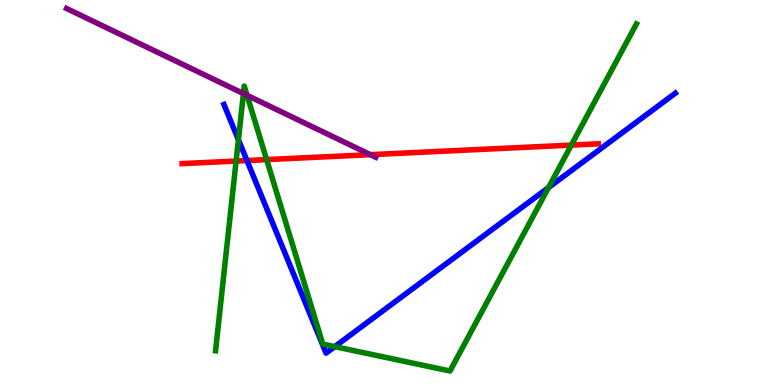[{'lines': ['blue', 'red'], 'intersections': [{'x': 3.19, 'y': 5.83}]}, {'lines': ['green', 'red'], 'intersections': [{'x': 3.05, 'y': 5.82}, {'x': 3.44, 'y': 5.85}, {'x': 7.37, 'y': 6.23}]}, {'lines': ['purple', 'red'], 'intersections': [{'x': 4.78, 'y': 5.98}]}, {'lines': ['blue', 'green'], 'intersections': [{'x': 3.08, 'y': 6.37}, {'x': 4.32, 'y': 0.997}, {'x': 7.08, 'y': 5.13}]}, {'lines': ['blue', 'purple'], 'intersections': []}, {'lines': ['green', 'purple'], 'intersections': [{'x': 3.14, 'y': 7.57}, {'x': 3.19, 'y': 7.52}]}]